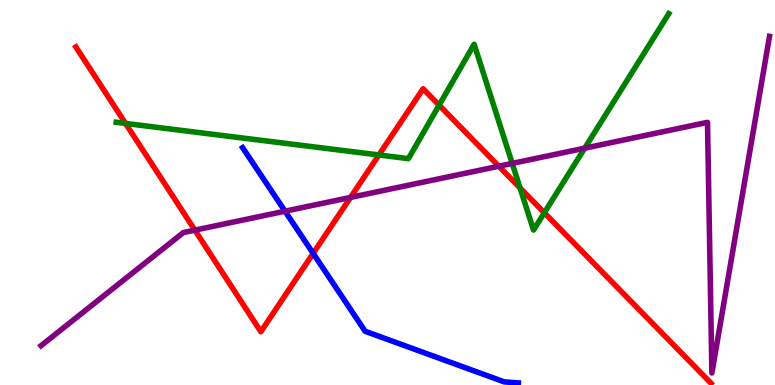[{'lines': ['blue', 'red'], 'intersections': [{'x': 4.04, 'y': 3.42}]}, {'lines': ['green', 'red'], 'intersections': [{'x': 1.62, 'y': 6.79}, {'x': 4.89, 'y': 5.97}, {'x': 5.67, 'y': 7.27}, {'x': 6.71, 'y': 5.12}, {'x': 7.02, 'y': 4.47}]}, {'lines': ['purple', 'red'], 'intersections': [{'x': 2.51, 'y': 4.02}, {'x': 4.52, 'y': 4.87}, {'x': 6.44, 'y': 5.68}]}, {'lines': ['blue', 'green'], 'intersections': []}, {'lines': ['blue', 'purple'], 'intersections': [{'x': 3.68, 'y': 4.51}]}, {'lines': ['green', 'purple'], 'intersections': [{'x': 6.61, 'y': 5.76}, {'x': 7.54, 'y': 6.15}]}]